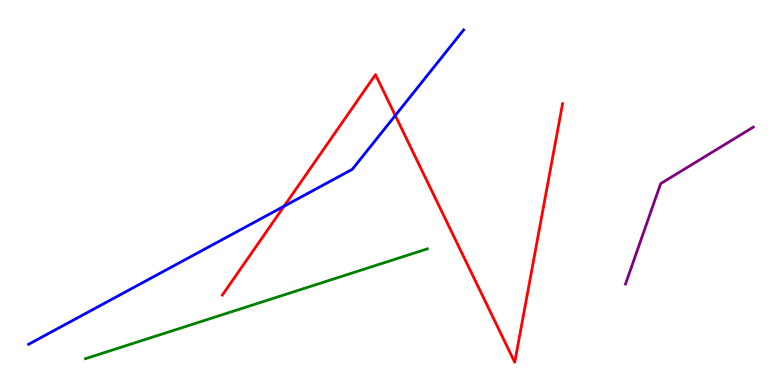[{'lines': ['blue', 'red'], 'intersections': [{'x': 3.67, 'y': 4.64}, {'x': 5.1, 'y': 7.0}]}, {'lines': ['green', 'red'], 'intersections': []}, {'lines': ['purple', 'red'], 'intersections': []}, {'lines': ['blue', 'green'], 'intersections': []}, {'lines': ['blue', 'purple'], 'intersections': []}, {'lines': ['green', 'purple'], 'intersections': []}]